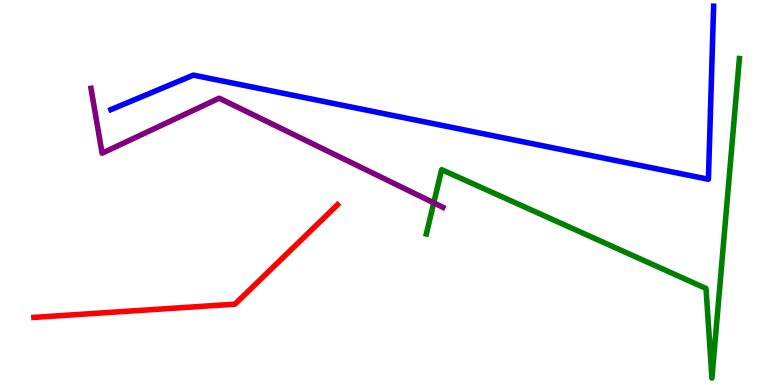[{'lines': ['blue', 'red'], 'intersections': []}, {'lines': ['green', 'red'], 'intersections': []}, {'lines': ['purple', 'red'], 'intersections': []}, {'lines': ['blue', 'green'], 'intersections': []}, {'lines': ['blue', 'purple'], 'intersections': []}, {'lines': ['green', 'purple'], 'intersections': [{'x': 5.6, 'y': 4.73}]}]